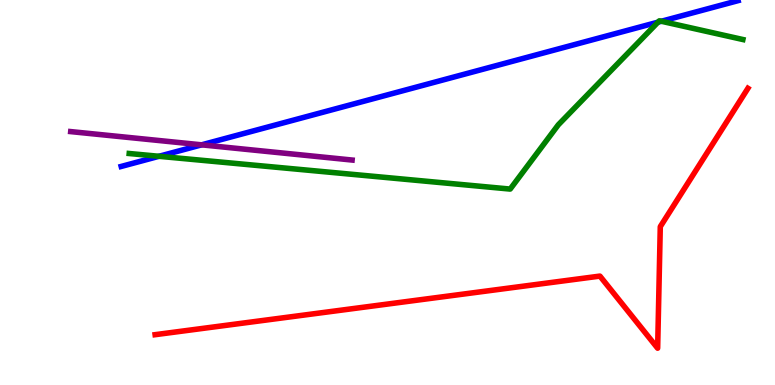[{'lines': ['blue', 'red'], 'intersections': []}, {'lines': ['green', 'red'], 'intersections': []}, {'lines': ['purple', 'red'], 'intersections': []}, {'lines': ['blue', 'green'], 'intersections': [{'x': 2.05, 'y': 5.94}, {'x': 8.49, 'y': 9.42}, {'x': 8.53, 'y': 9.45}]}, {'lines': ['blue', 'purple'], 'intersections': [{'x': 2.6, 'y': 6.24}]}, {'lines': ['green', 'purple'], 'intersections': []}]